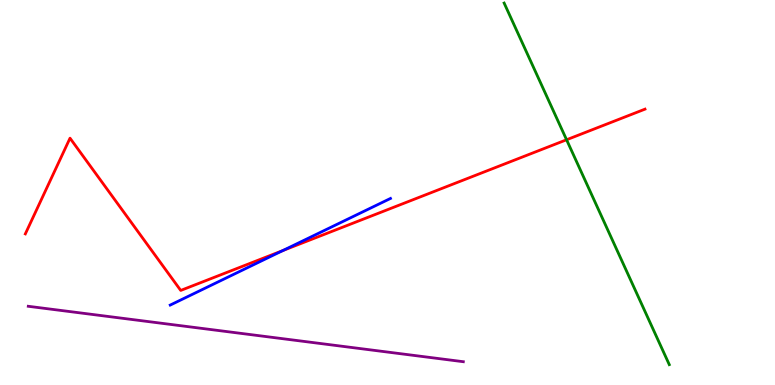[{'lines': ['blue', 'red'], 'intersections': [{'x': 3.65, 'y': 3.49}]}, {'lines': ['green', 'red'], 'intersections': [{'x': 7.31, 'y': 6.37}]}, {'lines': ['purple', 'red'], 'intersections': []}, {'lines': ['blue', 'green'], 'intersections': []}, {'lines': ['blue', 'purple'], 'intersections': []}, {'lines': ['green', 'purple'], 'intersections': []}]